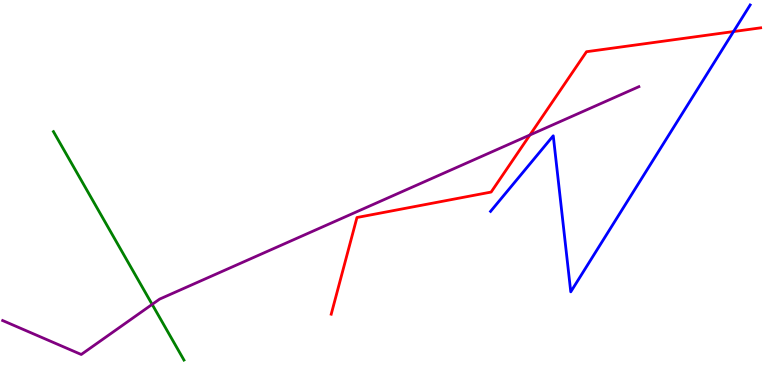[{'lines': ['blue', 'red'], 'intersections': [{'x': 9.46, 'y': 9.18}]}, {'lines': ['green', 'red'], 'intersections': []}, {'lines': ['purple', 'red'], 'intersections': [{'x': 6.84, 'y': 6.49}]}, {'lines': ['blue', 'green'], 'intersections': []}, {'lines': ['blue', 'purple'], 'intersections': []}, {'lines': ['green', 'purple'], 'intersections': [{'x': 1.96, 'y': 2.09}]}]